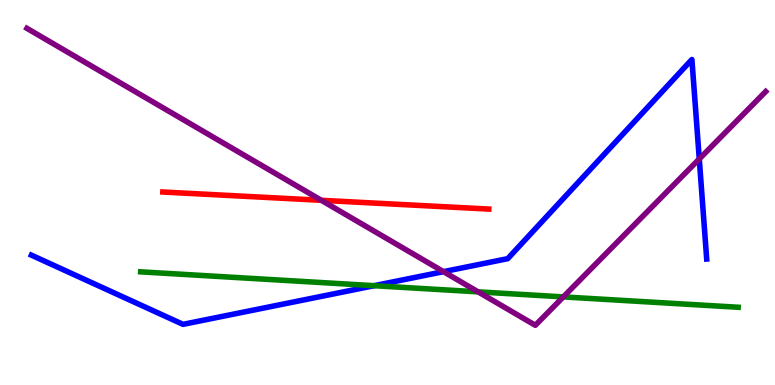[{'lines': ['blue', 'red'], 'intersections': []}, {'lines': ['green', 'red'], 'intersections': []}, {'lines': ['purple', 'red'], 'intersections': [{'x': 4.15, 'y': 4.8}]}, {'lines': ['blue', 'green'], 'intersections': [{'x': 4.83, 'y': 2.58}]}, {'lines': ['blue', 'purple'], 'intersections': [{'x': 5.72, 'y': 2.94}, {'x': 9.02, 'y': 5.87}]}, {'lines': ['green', 'purple'], 'intersections': [{'x': 6.17, 'y': 2.42}, {'x': 7.27, 'y': 2.29}]}]